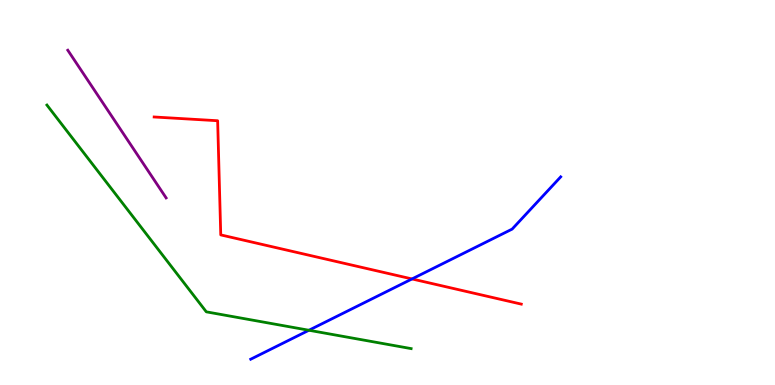[{'lines': ['blue', 'red'], 'intersections': [{'x': 5.32, 'y': 2.75}]}, {'lines': ['green', 'red'], 'intersections': []}, {'lines': ['purple', 'red'], 'intersections': []}, {'lines': ['blue', 'green'], 'intersections': [{'x': 3.99, 'y': 1.42}]}, {'lines': ['blue', 'purple'], 'intersections': []}, {'lines': ['green', 'purple'], 'intersections': []}]